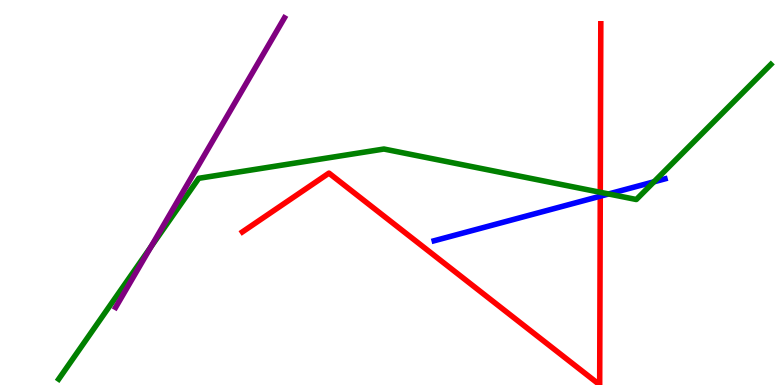[{'lines': ['blue', 'red'], 'intersections': [{'x': 7.75, 'y': 4.9}]}, {'lines': ['green', 'red'], 'intersections': [{'x': 7.75, 'y': 5.01}]}, {'lines': ['purple', 'red'], 'intersections': []}, {'lines': ['blue', 'green'], 'intersections': [{'x': 7.85, 'y': 4.96}, {'x': 8.44, 'y': 5.28}]}, {'lines': ['blue', 'purple'], 'intersections': []}, {'lines': ['green', 'purple'], 'intersections': [{'x': 1.95, 'y': 3.58}]}]